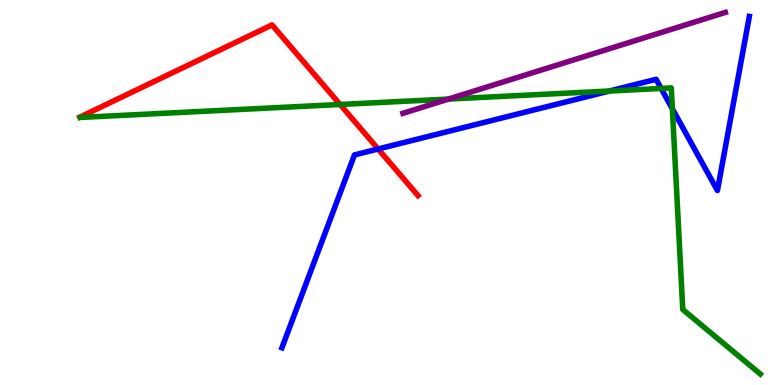[{'lines': ['blue', 'red'], 'intersections': [{'x': 4.88, 'y': 6.13}]}, {'lines': ['green', 'red'], 'intersections': [{'x': 4.39, 'y': 7.29}]}, {'lines': ['purple', 'red'], 'intersections': []}, {'lines': ['blue', 'green'], 'intersections': [{'x': 7.86, 'y': 7.64}, {'x': 8.53, 'y': 7.7}, {'x': 8.68, 'y': 7.17}]}, {'lines': ['blue', 'purple'], 'intersections': []}, {'lines': ['green', 'purple'], 'intersections': [{'x': 5.79, 'y': 7.43}]}]